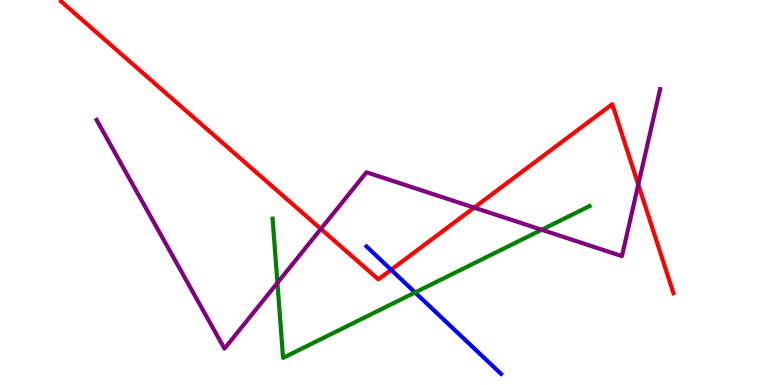[{'lines': ['blue', 'red'], 'intersections': [{'x': 5.05, 'y': 2.99}]}, {'lines': ['green', 'red'], 'intersections': []}, {'lines': ['purple', 'red'], 'intersections': [{'x': 4.14, 'y': 4.05}, {'x': 6.12, 'y': 4.61}, {'x': 8.24, 'y': 5.21}]}, {'lines': ['blue', 'green'], 'intersections': [{'x': 5.36, 'y': 2.4}]}, {'lines': ['blue', 'purple'], 'intersections': []}, {'lines': ['green', 'purple'], 'intersections': [{'x': 3.58, 'y': 2.65}, {'x': 6.99, 'y': 4.03}]}]